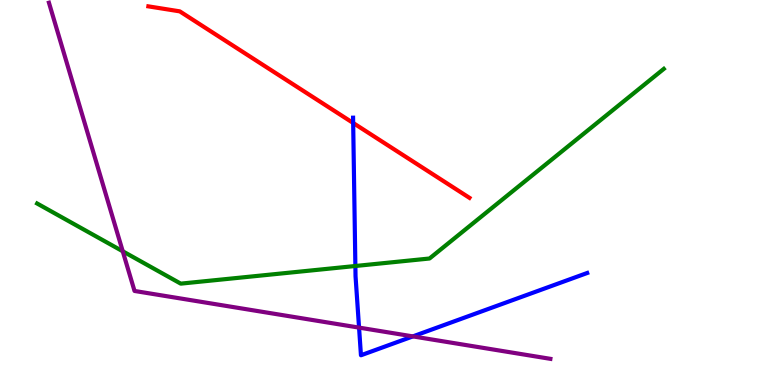[{'lines': ['blue', 'red'], 'intersections': [{'x': 4.56, 'y': 6.81}]}, {'lines': ['green', 'red'], 'intersections': []}, {'lines': ['purple', 'red'], 'intersections': []}, {'lines': ['blue', 'green'], 'intersections': [{'x': 4.59, 'y': 3.09}]}, {'lines': ['blue', 'purple'], 'intersections': [{'x': 4.63, 'y': 1.49}, {'x': 5.33, 'y': 1.26}]}, {'lines': ['green', 'purple'], 'intersections': [{'x': 1.58, 'y': 3.47}]}]